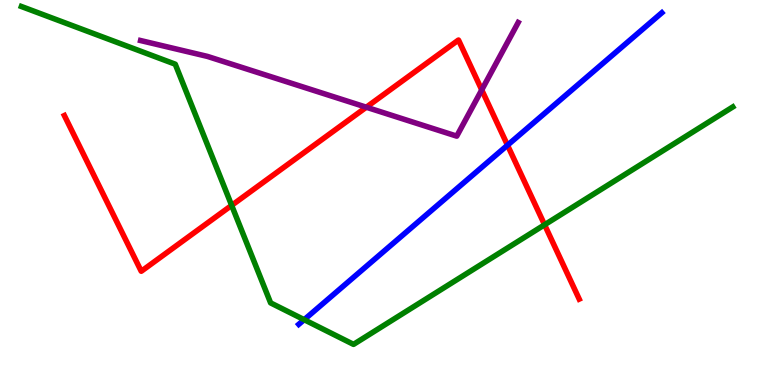[{'lines': ['blue', 'red'], 'intersections': [{'x': 6.55, 'y': 6.23}]}, {'lines': ['green', 'red'], 'intersections': [{'x': 2.99, 'y': 4.67}, {'x': 7.03, 'y': 4.16}]}, {'lines': ['purple', 'red'], 'intersections': [{'x': 4.73, 'y': 7.22}, {'x': 6.22, 'y': 7.66}]}, {'lines': ['blue', 'green'], 'intersections': [{'x': 3.92, 'y': 1.7}]}, {'lines': ['blue', 'purple'], 'intersections': []}, {'lines': ['green', 'purple'], 'intersections': []}]